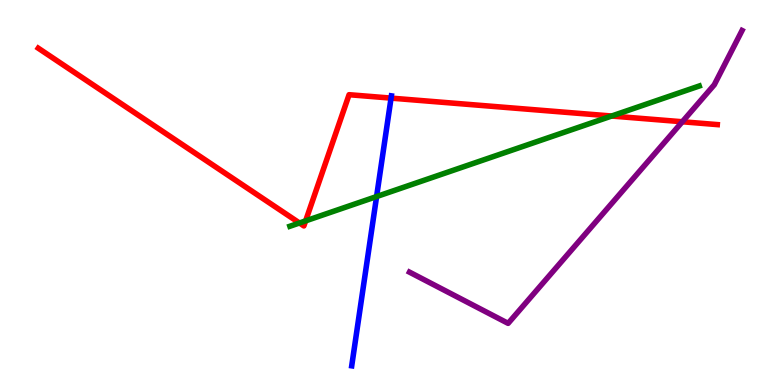[{'lines': ['blue', 'red'], 'intersections': [{'x': 5.05, 'y': 7.45}]}, {'lines': ['green', 'red'], 'intersections': [{'x': 3.86, 'y': 4.21}, {'x': 3.94, 'y': 4.26}, {'x': 7.89, 'y': 6.99}]}, {'lines': ['purple', 'red'], 'intersections': [{'x': 8.8, 'y': 6.84}]}, {'lines': ['blue', 'green'], 'intersections': [{'x': 4.86, 'y': 4.89}]}, {'lines': ['blue', 'purple'], 'intersections': []}, {'lines': ['green', 'purple'], 'intersections': []}]